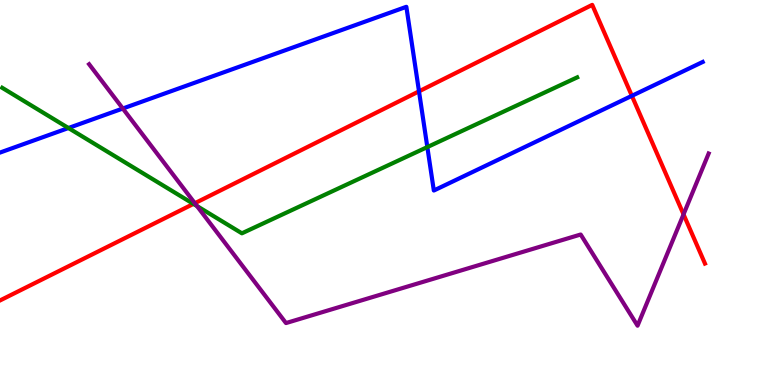[{'lines': ['blue', 'red'], 'intersections': [{'x': 5.41, 'y': 7.63}, {'x': 8.15, 'y': 7.51}]}, {'lines': ['green', 'red'], 'intersections': [{'x': 2.5, 'y': 4.7}]}, {'lines': ['purple', 'red'], 'intersections': [{'x': 2.51, 'y': 4.72}, {'x': 8.82, 'y': 4.43}]}, {'lines': ['blue', 'green'], 'intersections': [{'x': 0.883, 'y': 6.67}, {'x': 5.51, 'y': 6.18}]}, {'lines': ['blue', 'purple'], 'intersections': [{'x': 1.58, 'y': 7.18}]}, {'lines': ['green', 'purple'], 'intersections': [{'x': 2.54, 'y': 4.65}]}]